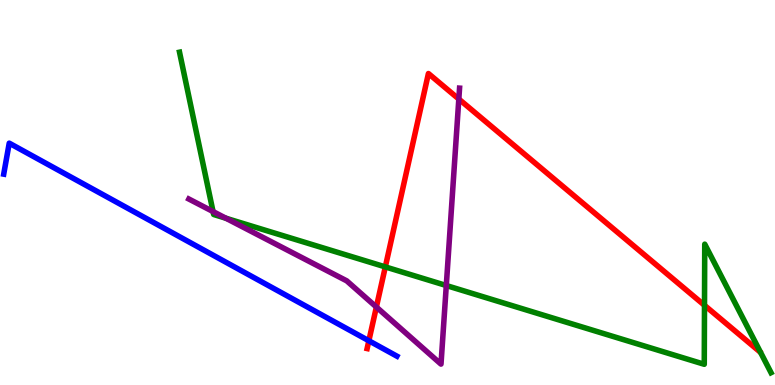[{'lines': ['blue', 'red'], 'intersections': [{'x': 4.76, 'y': 1.15}]}, {'lines': ['green', 'red'], 'intersections': [{'x': 4.97, 'y': 3.07}, {'x': 9.09, 'y': 2.07}]}, {'lines': ['purple', 'red'], 'intersections': [{'x': 4.86, 'y': 2.03}, {'x': 5.92, 'y': 7.43}]}, {'lines': ['blue', 'green'], 'intersections': []}, {'lines': ['blue', 'purple'], 'intersections': []}, {'lines': ['green', 'purple'], 'intersections': [{'x': 2.75, 'y': 4.5}, {'x': 2.92, 'y': 4.33}, {'x': 5.76, 'y': 2.58}]}]